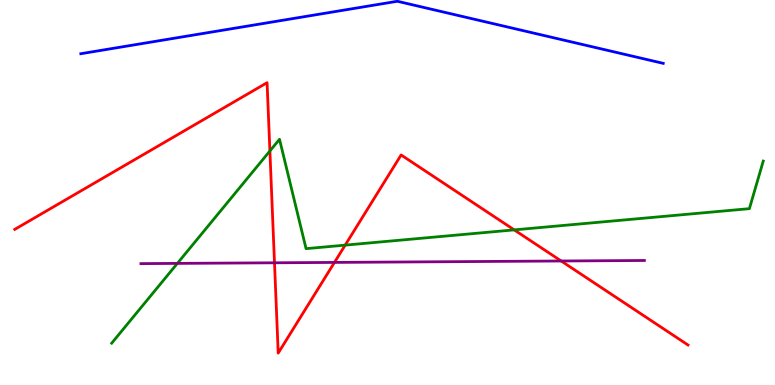[{'lines': ['blue', 'red'], 'intersections': []}, {'lines': ['green', 'red'], 'intersections': [{'x': 3.48, 'y': 6.08}, {'x': 4.45, 'y': 3.63}, {'x': 6.64, 'y': 4.03}]}, {'lines': ['purple', 'red'], 'intersections': [{'x': 3.54, 'y': 3.17}, {'x': 4.32, 'y': 3.18}, {'x': 7.24, 'y': 3.22}]}, {'lines': ['blue', 'green'], 'intersections': []}, {'lines': ['blue', 'purple'], 'intersections': []}, {'lines': ['green', 'purple'], 'intersections': [{'x': 2.29, 'y': 3.16}]}]